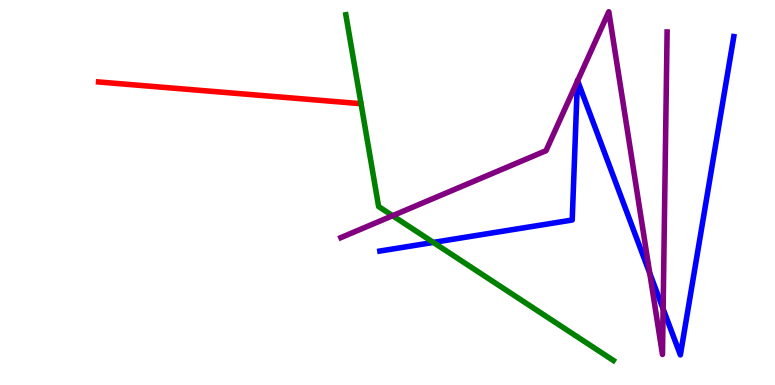[{'lines': ['blue', 'red'], 'intersections': []}, {'lines': ['green', 'red'], 'intersections': []}, {'lines': ['purple', 'red'], 'intersections': []}, {'lines': ['blue', 'green'], 'intersections': [{'x': 5.59, 'y': 3.7}]}, {'lines': ['blue', 'purple'], 'intersections': [{'x': 7.45, 'y': 7.89}, {'x': 7.45, 'y': 7.9}, {'x': 8.38, 'y': 2.9}, {'x': 8.56, 'y': 1.98}]}, {'lines': ['green', 'purple'], 'intersections': [{'x': 5.07, 'y': 4.4}]}]